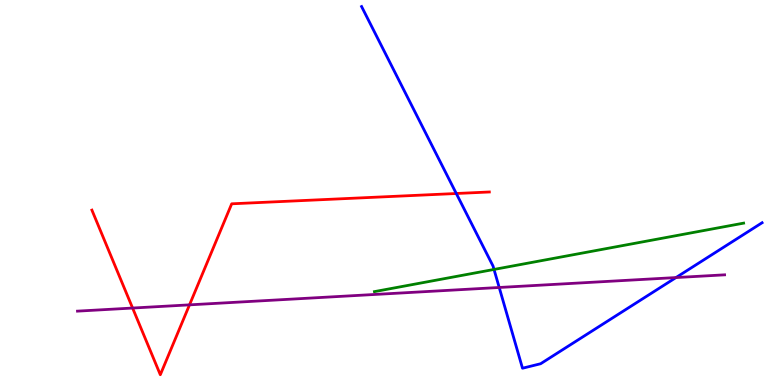[{'lines': ['blue', 'red'], 'intersections': [{'x': 5.89, 'y': 4.97}]}, {'lines': ['green', 'red'], 'intersections': []}, {'lines': ['purple', 'red'], 'intersections': [{'x': 1.71, 'y': 2.0}, {'x': 2.45, 'y': 2.08}]}, {'lines': ['blue', 'green'], 'intersections': [{'x': 6.37, 'y': 3.0}]}, {'lines': ['blue', 'purple'], 'intersections': [{'x': 6.44, 'y': 2.53}, {'x': 8.72, 'y': 2.79}]}, {'lines': ['green', 'purple'], 'intersections': []}]